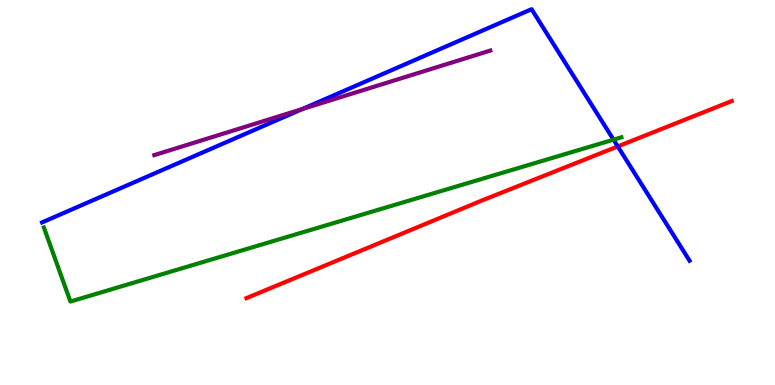[{'lines': ['blue', 'red'], 'intersections': [{'x': 7.97, 'y': 6.2}]}, {'lines': ['green', 'red'], 'intersections': []}, {'lines': ['purple', 'red'], 'intersections': []}, {'lines': ['blue', 'green'], 'intersections': [{'x': 7.92, 'y': 6.37}]}, {'lines': ['blue', 'purple'], 'intersections': [{'x': 3.9, 'y': 7.17}]}, {'lines': ['green', 'purple'], 'intersections': []}]